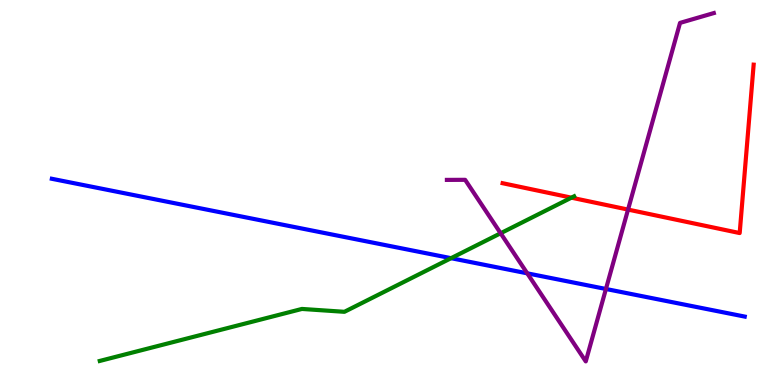[{'lines': ['blue', 'red'], 'intersections': []}, {'lines': ['green', 'red'], 'intersections': [{'x': 7.37, 'y': 4.87}]}, {'lines': ['purple', 'red'], 'intersections': [{'x': 8.1, 'y': 4.56}]}, {'lines': ['blue', 'green'], 'intersections': [{'x': 5.82, 'y': 3.29}]}, {'lines': ['blue', 'purple'], 'intersections': [{'x': 6.8, 'y': 2.9}, {'x': 7.82, 'y': 2.49}]}, {'lines': ['green', 'purple'], 'intersections': [{'x': 6.46, 'y': 3.94}]}]